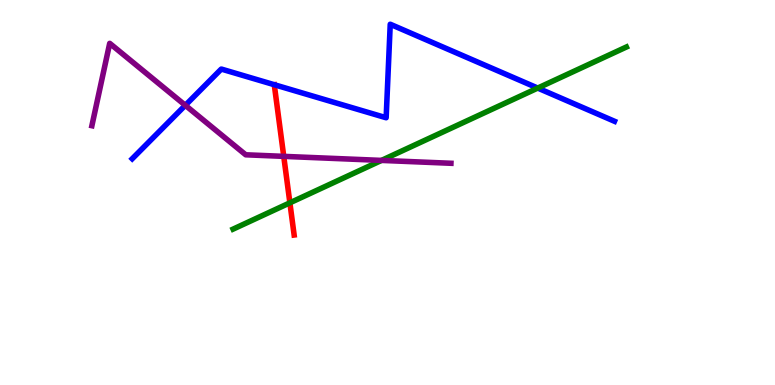[{'lines': ['blue', 'red'], 'intersections': []}, {'lines': ['green', 'red'], 'intersections': [{'x': 3.74, 'y': 4.73}]}, {'lines': ['purple', 'red'], 'intersections': [{'x': 3.66, 'y': 5.94}]}, {'lines': ['blue', 'green'], 'intersections': [{'x': 6.94, 'y': 7.71}]}, {'lines': ['blue', 'purple'], 'intersections': [{'x': 2.39, 'y': 7.26}]}, {'lines': ['green', 'purple'], 'intersections': [{'x': 4.92, 'y': 5.83}]}]